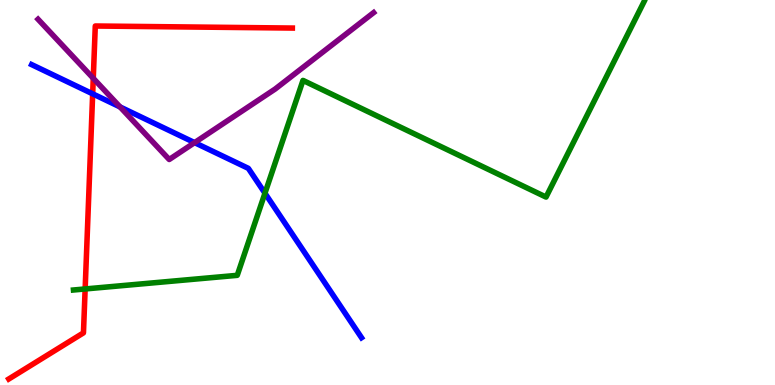[{'lines': ['blue', 'red'], 'intersections': [{'x': 1.2, 'y': 7.56}]}, {'lines': ['green', 'red'], 'intersections': [{'x': 1.1, 'y': 2.49}]}, {'lines': ['purple', 'red'], 'intersections': [{'x': 1.2, 'y': 7.97}]}, {'lines': ['blue', 'green'], 'intersections': [{'x': 3.42, 'y': 4.98}]}, {'lines': ['blue', 'purple'], 'intersections': [{'x': 1.55, 'y': 7.22}, {'x': 2.51, 'y': 6.3}]}, {'lines': ['green', 'purple'], 'intersections': []}]